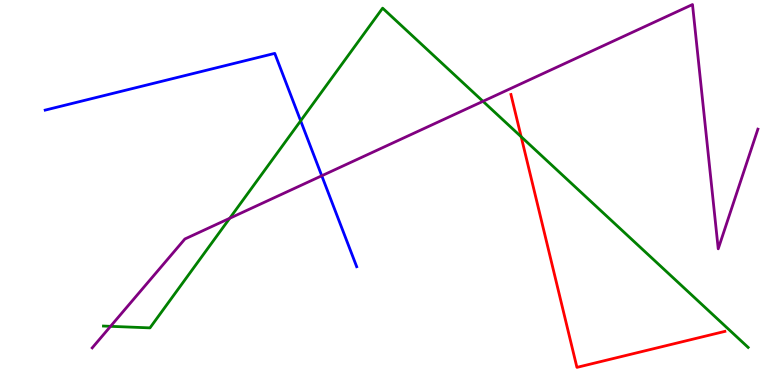[{'lines': ['blue', 'red'], 'intersections': []}, {'lines': ['green', 'red'], 'intersections': [{'x': 6.72, 'y': 6.45}]}, {'lines': ['purple', 'red'], 'intersections': []}, {'lines': ['blue', 'green'], 'intersections': [{'x': 3.88, 'y': 6.86}]}, {'lines': ['blue', 'purple'], 'intersections': [{'x': 4.15, 'y': 5.43}]}, {'lines': ['green', 'purple'], 'intersections': [{'x': 1.43, 'y': 1.52}, {'x': 2.96, 'y': 4.33}, {'x': 6.23, 'y': 7.37}]}]